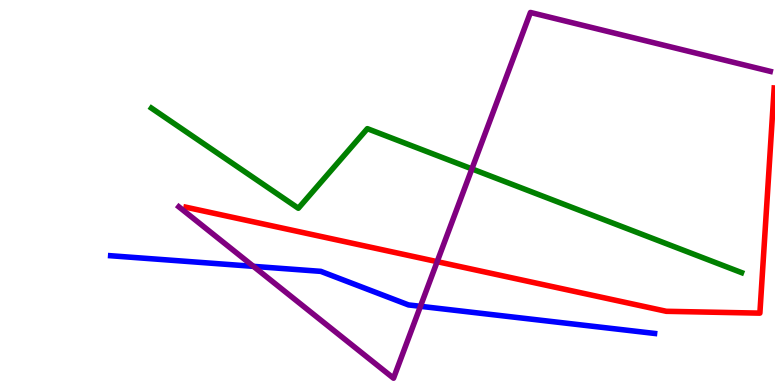[{'lines': ['blue', 'red'], 'intersections': []}, {'lines': ['green', 'red'], 'intersections': []}, {'lines': ['purple', 'red'], 'intersections': [{'x': 5.64, 'y': 3.2}]}, {'lines': ['blue', 'green'], 'intersections': []}, {'lines': ['blue', 'purple'], 'intersections': [{'x': 3.27, 'y': 3.08}, {'x': 5.43, 'y': 2.04}]}, {'lines': ['green', 'purple'], 'intersections': [{'x': 6.09, 'y': 5.61}]}]